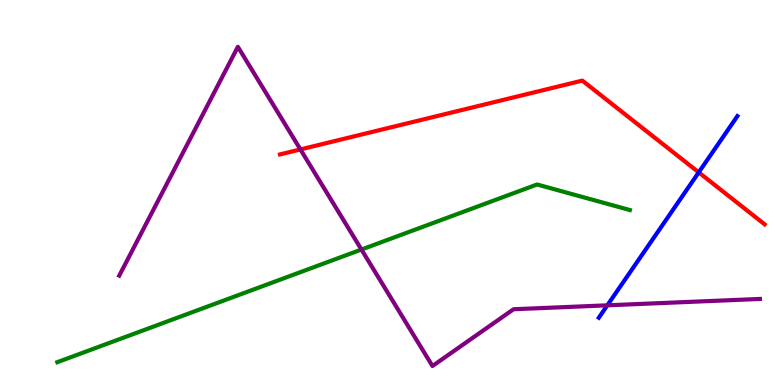[{'lines': ['blue', 'red'], 'intersections': [{'x': 9.02, 'y': 5.52}]}, {'lines': ['green', 'red'], 'intersections': []}, {'lines': ['purple', 'red'], 'intersections': [{'x': 3.88, 'y': 6.12}]}, {'lines': ['blue', 'green'], 'intersections': []}, {'lines': ['blue', 'purple'], 'intersections': [{'x': 7.84, 'y': 2.07}]}, {'lines': ['green', 'purple'], 'intersections': [{'x': 4.66, 'y': 3.52}]}]